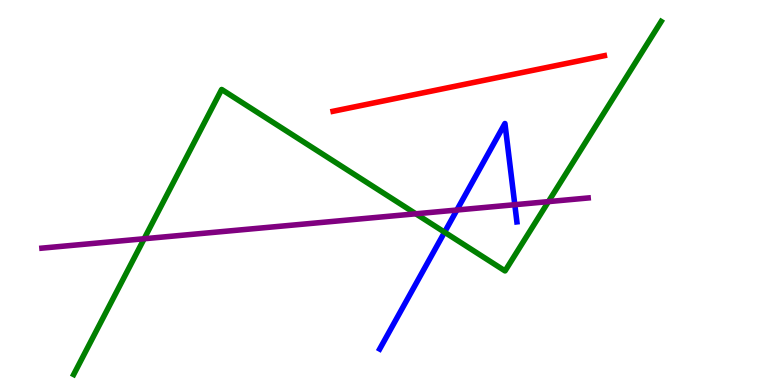[{'lines': ['blue', 'red'], 'intersections': []}, {'lines': ['green', 'red'], 'intersections': []}, {'lines': ['purple', 'red'], 'intersections': []}, {'lines': ['blue', 'green'], 'intersections': [{'x': 5.74, 'y': 3.97}]}, {'lines': ['blue', 'purple'], 'intersections': [{'x': 5.9, 'y': 4.54}, {'x': 6.64, 'y': 4.68}]}, {'lines': ['green', 'purple'], 'intersections': [{'x': 1.86, 'y': 3.8}, {'x': 5.37, 'y': 4.45}, {'x': 7.08, 'y': 4.76}]}]